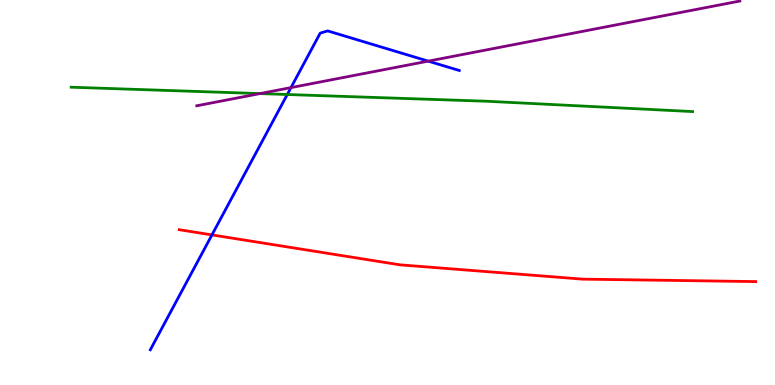[{'lines': ['blue', 'red'], 'intersections': [{'x': 2.73, 'y': 3.9}]}, {'lines': ['green', 'red'], 'intersections': []}, {'lines': ['purple', 'red'], 'intersections': []}, {'lines': ['blue', 'green'], 'intersections': [{'x': 3.71, 'y': 7.55}]}, {'lines': ['blue', 'purple'], 'intersections': [{'x': 3.75, 'y': 7.72}, {'x': 5.53, 'y': 8.41}]}, {'lines': ['green', 'purple'], 'intersections': [{'x': 3.35, 'y': 7.57}]}]